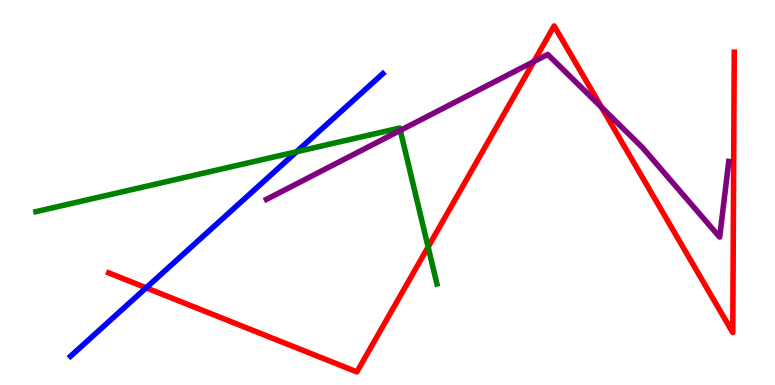[{'lines': ['blue', 'red'], 'intersections': [{'x': 1.89, 'y': 2.52}]}, {'lines': ['green', 'red'], 'intersections': [{'x': 5.52, 'y': 3.58}]}, {'lines': ['purple', 'red'], 'intersections': [{'x': 6.89, 'y': 8.4}, {'x': 7.76, 'y': 7.21}]}, {'lines': ['blue', 'green'], 'intersections': [{'x': 3.83, 'y': 6.06}]}, {'lines': ['blue', 'purple'], 'intersections': []}, {'lines': ['green', 'purple'], 'intersections': [{'x': 5.17, 'y': 6.61}]}]